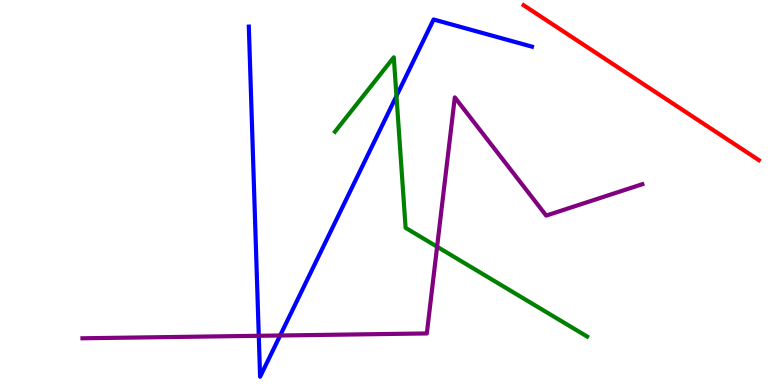[{'lines': ['blue', 'red'], 'intersections': []}, {'lines': ['green', 'red'], 'intersections': []}, {'lines': ['purple', 'red'], 'intersections': []}, {'lines': ['blue', 'green'], 'intersections': [{'x': 5.12, 'y': 7.51}]}, {'lines': ['blue', 'purple'], 'intersections': [{'x': 3.34, 'y': 1.28}, {'x': 3.61, 'y': 1.29}]}, {'lines': ['green', 'purple'], 'intersections': [{'x': 5.64, 'y': 3.59}]}]